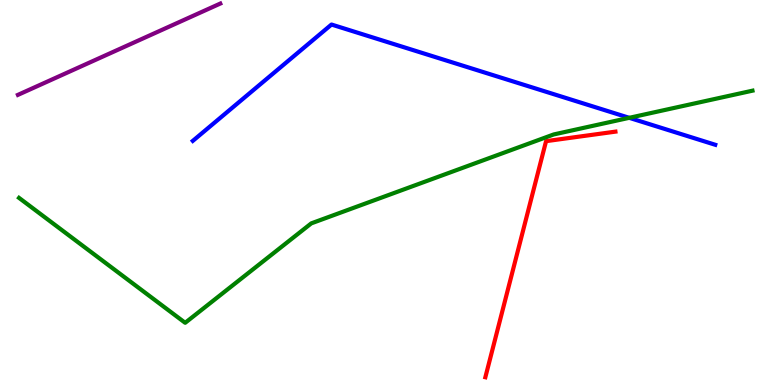[{'lines': ['blue', 'red'], 'intersections': []}, {'lines': ['green', 'red'], 'intersections': []}, {'lines': ['purple', 'red'], 'intersections': []}, {'lines': ['blue', 'green'], 'intersections': [{'x': 8.12, 'y': 6.94}]}, {'lines': ['blue', 'purple'], 'intersections': []}, {'lines': ['green', 'purple'], 'intersections': []}]